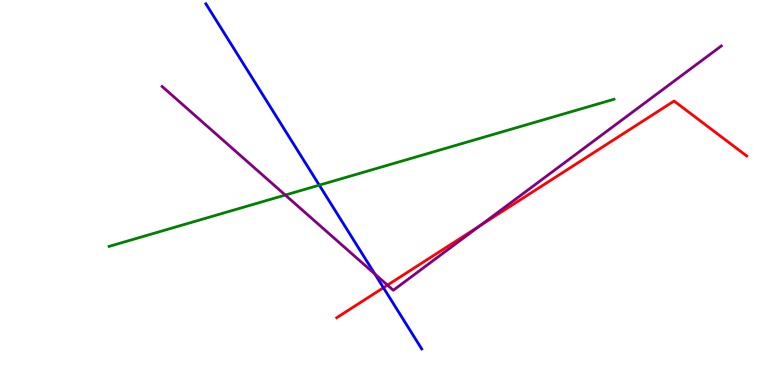[{'lines': ['blue', 'red'], 'intersections': [{'x': 4.95, 'y': 2.53}]}, {'lines': ['green', 'red'], 'intersections': []}, {'lines': ['purple', 'red'], 'intersections': [{'x': 5.0, 'y': 2.59}, {'x': 6.19, 'y': 4.14}]}, {'lines': ['blue', 'green'], 'intersections': [{'x': 4.12, 'y': 5.19}]}, {'lines': ['blue', 'purple'], 'intersections': [{'x': 4.84, 'y': 2.88}]}, {'lines': ['green', 'purple'], 'intersections': [{'x': 3.68, 'y': 4.93}]}]